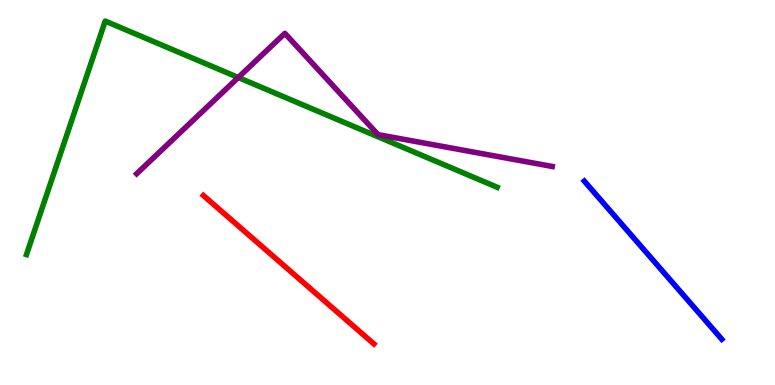[{'lines': ['blue', 'red'], 'intersections': []}, {'lines': ['green', 'red'], 'intersections': []}, {'lines': ['purple', 'red'], 'intersections': []}, {'lines': ['blue', 'green'], 'intersections': []}, {'lines': ['blue', 'purple'], 'intersections': []}, {'lines': ['green', 'purple'], 'intersections': [{'x': 3.07, 'y': 7.99}]}]